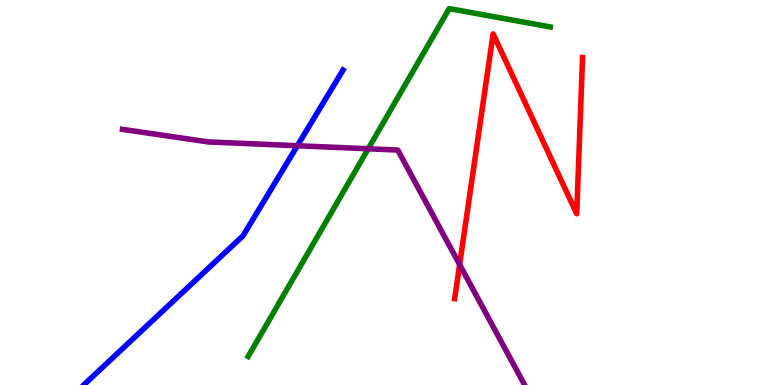[{'lines': ['blue', 'red'], 'intersections': []}, {'lines': ['green', 'red'], 'intersections': []}, {'lines': ['purple', 'red'], 'intersections': [{'x': 5.93, 'y': 3.13}]}, {'lines': ['blue', 'green'], 'intersections': []}, {'lines': ['blue', 'purple'], 'intersections': [{'x': 3.84, 'y': 6.21}]}, {'lines': ['green', 'purple'], 'intersections': [{'x': 4.75, 'y': 6.14}]}]